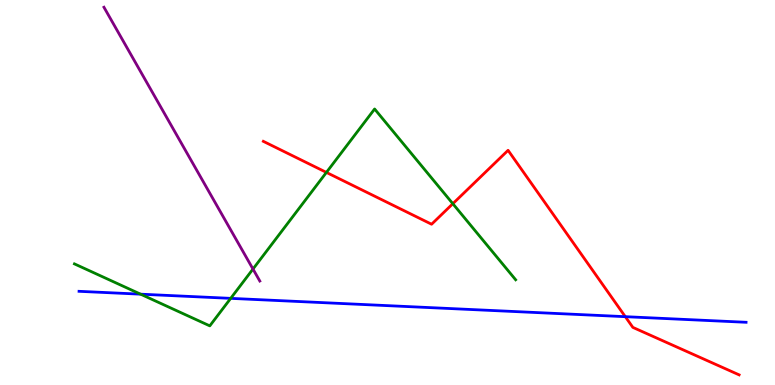[{'lines': ['blue', 'red'], 'intersections': [{'x': 8.07, 'y': 1.77}]}, {'lines': ['green', 'red'], 'intersections': [{'x': 4.21, 'y': 5.52}, {'x': 5.84, 'y': 4.71}]}, {'lines': ['purple', 'red'], 'intersections': []}, {'lines': ['blue', 'green'], 'intersections': [{'x': 1.81, 'y': 2.36}, {'x': 2.98, 'y': 2.25}]}, {'lines': ['blue', 'purple'], 'intersections': []}, {'lines': ['green', 'purple'], 'intersections': [{'x': 3.26, 'y': 3.01}]}]